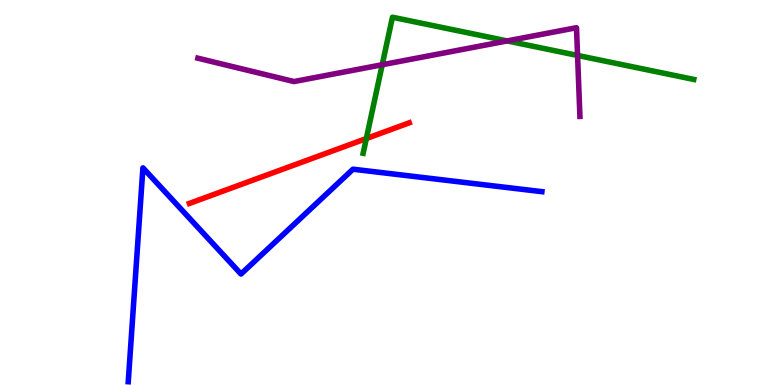[{'lines': ['blue', 'red'], 'intersections': []}, {'lines': ['green', 'red'], 'intersections': [{'x': 4.73, 'y': 6.4}]}, {'lines': ['purple', 'red'], 'intersections': []}, {'lines': ['blue', 'green'], 'intersections': []}, {'lines': ['blue', 'purple'], 'intersections': []}, {'lines': ['green', 'purple'], 'intersections': [{'x': 4.93, 'y': 8.32}, {'x': 6.54, 'y': 8.94}, {'x': 7.45, 'y': 8.56}]}]